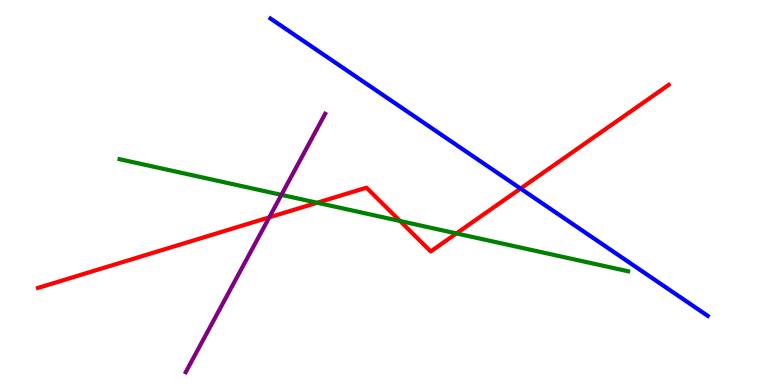[{'lines': ['blue', 'red'], 'intersections': [{'x': 6.72, 'y': 5.1}]}, {'lines': ['green', 'red'], 'intersections': [{'x': 4.09, 'y': 4.73}, {'x': 5.16, 'y': 4.26}, {'x': 5.89, 'y': 3.94}]}, {'lines': ['purple', 'red'], 'intersections': [{'x': 3.47, 'y': 4.35}]}, {'lines': ['blue', 'green'], 'intersections': []}, {'lines': ['blue', 'purple'], 'intersections': []}, {'lines': ['green', 'purple'], 'intersections': [{'x': 3.63, 'y': 4.94}]}]